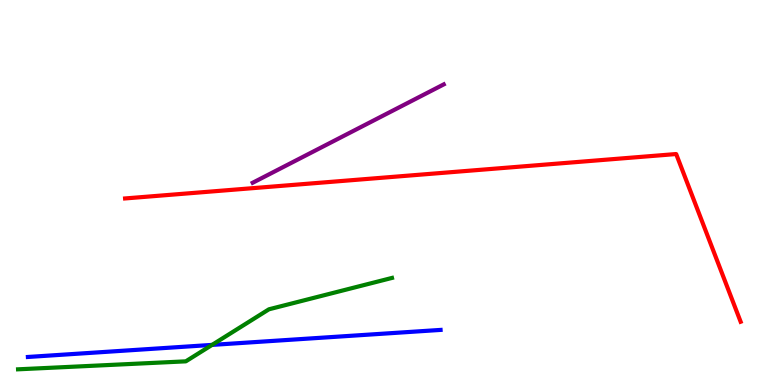[{'lines': ['blue', 'red'], 'intersections': []}, {'lines': ['green', 'red'], 'intersections': []}, {'lines': ['purple', 'red'], 'intersections': []}, {'lines': ['blue', 'green'], 'intersections': [{'x': 2.74, 'y': 1.04}]}, {'lines': ['blue', 'purple'], 'intersections': []}, {'lines': ['green', 'purple'], 'intersections': []}]